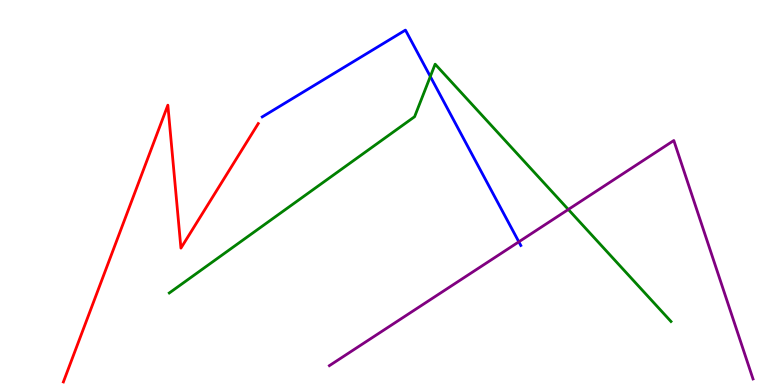[{'lines': ['blue', 'red'], 'intersections': []}, {'lines': ['green', 'red'], 'intersections': []}, {'lines': ['purple', 'red'], 'intersections': []}, {'lines': ['blue', 'green'], 'intersections': [{'x': 5.55, 'y': 8.01}]}, {'lines': ['blue', 'purple'], 'intersections': [{'x': 6.69, 'y': 3.72}]}, {'lines': ['green', 'purple'], 'intersections': [{'x': 7.33, 'y': 4.56}]}]